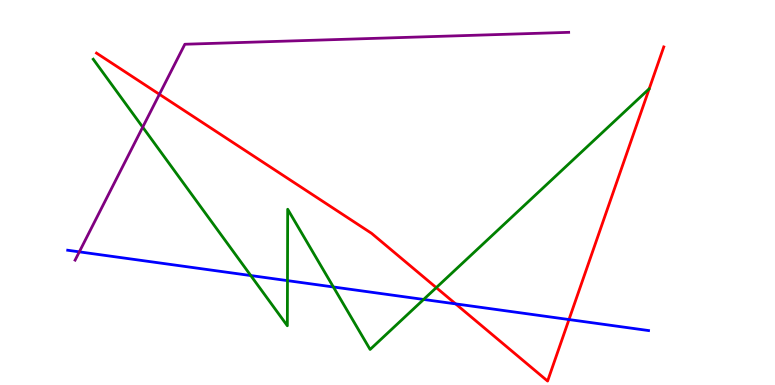[{'lines': ['blue', 'red'], 'intersections': [{'x': 5.88, 'y': 2.11}, {'x': 7.34, 'y': 1.7}]}, {'lines': ['green', 'red'], 'intersections': [{'x': 5.63, 'y': 2.53}]}, {'lines': ['purple', 'red'], 'intersections': [{'x': 2.06, 'y': 7.55}]}, {'lines': ['blue', 'green'], 'intersections': [{'x': 3.24, 'y': 2.84}, {'x': 3.71, 'y': 2.71}, {'x': 4.3, 'y': 2.55}, {'x': 5.47, 'y': 2.22}]}, {'lines': ['blue', 'purple'], 'intersections': [{'x': 1.02, 'y': 3.46}]}, {'lines': ['green', 'purple'], 'intersections': [{'x': 1.84, 'y': 6.7}]}]